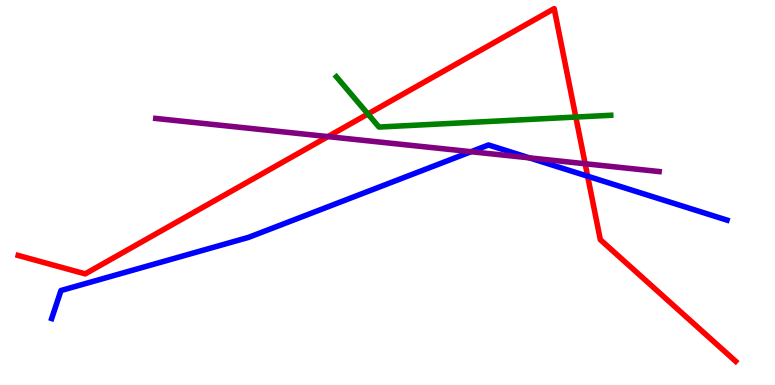[{'lines': ['blue', 'red'], 'intersections': [{'x': 7.58, 'y': 5.42}]}, {'lines': ['green', 'red'], 'intersections': [{'x': 4.75, 'y': 7.04}, {'x': 7.43, 'y': 6.96}]}, {'lines': ['purple', 'red'], 'intersections': [{'x': 4.23, 'y': 6.45}, {'x': 7.55, 'y': 5.75}]}, {'lines': ['blue', 'green'], 'intersections': []}, {'lines': ['blue', 'purple'], 'intersections': [{'x': 6.08, 'y': 6.06}, {'x': 6.83, 'y': 5.9}]}, {'lines': ['green', 'purple'], 'intersections': []}]